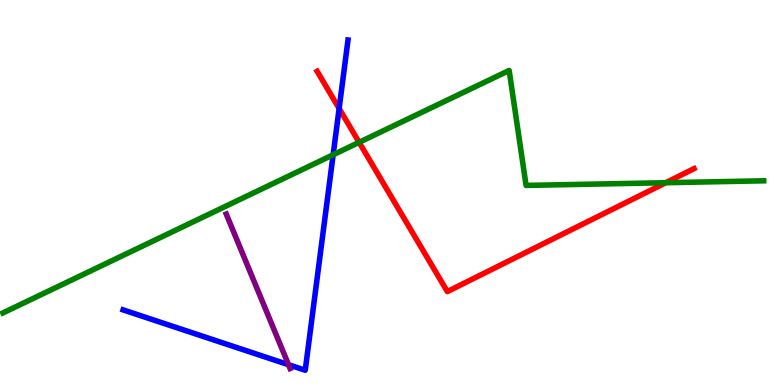[{'lines': ['blue', 'red'], 'intersections': [{'x': 4.38, 'y': 7.18}]}, {'lines': ['green', 'red'], 'intersections': [{'x': 4.63, 'y': 6.3}, {'x': 8.59, 'y': 5.25}]}, {'lines': ['purple', 'red'], 'intersections': []}, {'lines': ['blue', 'green'], 'intersections': [{'x': 4.3, 'y': 5.98}]}, {'lines': ['blue', 'purple'], 'intersections': [{'x': 3.72, 'y': 0.527}]}, {'lines': ['green', 'purple'], 'intersections': []}]